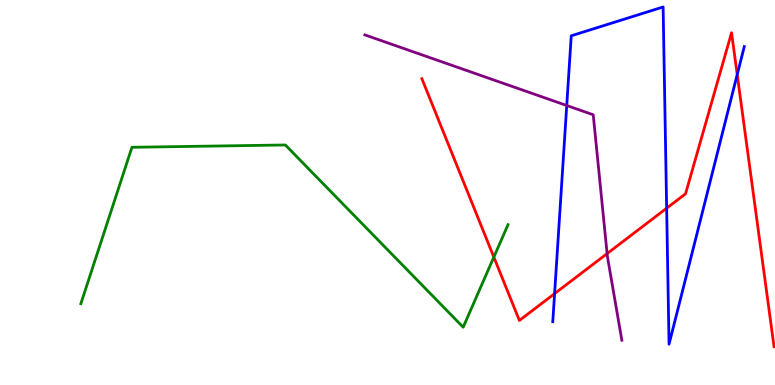[{'lines': ['blue', 'red'], 'intersections': [{'x': 7.16, 'y': 2.37}, {'x': 8.6, 'y': 4.59}, {'x': 9.51, 'y': 8.06}]}, {'lines': ['green', 'red'], 'intersections': [{'x': 6.37, 'y': 3.32}]}, {'lines': ['purple', 'red'], 'intersections': [{'x': 7.83, 'y': 3.41}]}, {'lines': ['blue', 'green'], 'intersections': []}, {'lines': ['blue', 'purple'], 'intersections': [{'x': 7.31, 'y': 7.26}]}, {'lines': ['green', 'purple'], 'intersections': []}]